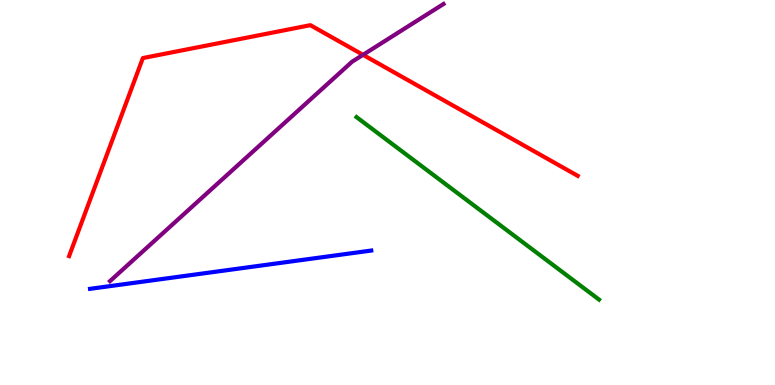[{'lines': ['blue', 'red'], 'intersections': []}, {'lines': ['green', 'red'], 'intersections': []}, {'lines': ['purple', 'red'], 'intersections': [{'x': 4.68, 'y': 8.58}]}, {'lines': ['blue', 'green'], 'intersections': []}, {'lines': ['blue', 'purple'], 'intersections': []}, {'lines': ['green', 'purple'], 'intersections': []}]